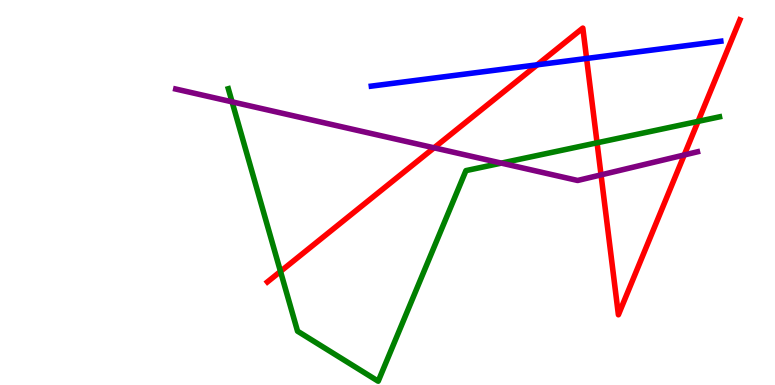[{'lines': ['blue', 'red'], 'intersections': [{'x': 6.93, 'y': 8.32}, {'x': 7.57, 'y': 8.48}]}, {'lines': ['green', 'red'], 'intersections': [{'x': 3.62, 'y': 2.95}, {'x': 7.7, 'y': 6.29}, {'x': 9.01, 'y': 6.85}]}, {'lines': ['purple', 'red'], 'intersections': [{'x': 5.6, 'y': 6.16}, {'x': 7.76, 'y': 5.46}, {'x': 8.83, 'y': 5.97}]}, {'lines': ['blue', 'green'], 'intersections': []}, {'lines': ['blue', 'purple'], 'intersections': []}, {'lines': ['green', 'purple'], 'intersections': [{'x': 2.99, 'y': 7.35}, {'x': 6.47, 'y': 5.76}]}]